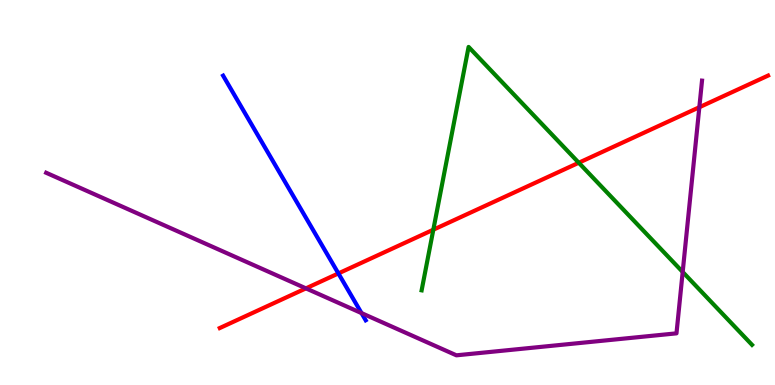[{'lines': ['blue', 'red'], 'intersections': [{'x': 4.37, 'y': 2.9}]}, {'lines': ['green', 'red'], 'intersections': [{'x': 5.59, 'y': 4.03}, {'x': 7.47, 'y': 5.77}]}, {'lines': ['purple', 'red'], 'intersections': [{'x': 3.95, 'y': 2.51}, {'x': 9.02, 'y': 7.21}]}, {'lines': ['blue', 'green'], 'intersections': []}, {'lines': ['blue', 'purple'], 'intersections': [{'x': 4.66, 'y': 1.87}]}, {'lines': ['green', 'purple'], 'intersections': [{'x': 8.81, 'y': 2.94}]}]